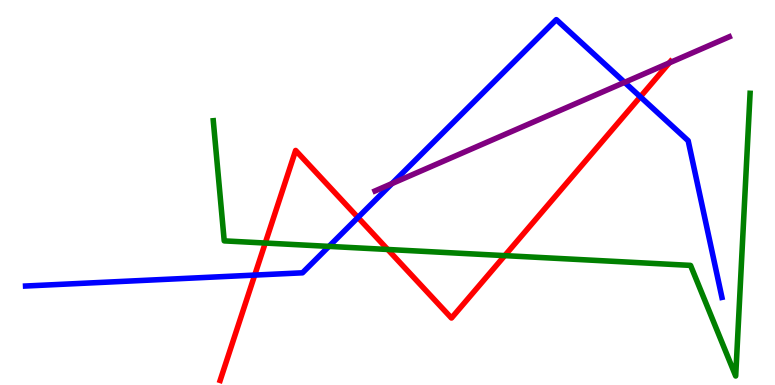[{'lines': ['blue', 'red'], 'intersections': [{'x': 3.29, 'y': 2.85}, {'x': 4.62, 'y': 4.35}, {'x': 8.26, 'y': 7.49}]}, {'lines': ['green', 'red'], 'intersections': [{'x': 3.42, 'y': 3.69}, {'x': 5.0, 'y': 3.52}, {'x': 6.51, 'y': 3.36}]}, {'lines': ['purple', 'red'], 'intersections': [{'x': 8.64, 'y': 8.37}]}, {'lines': ['blue', 'green'], 'intersections': [{'x': 4.24, 'y': 3.6}]}, {'lines': ['blue', 'purple'], 'intersections': [{'x': 5.06, 'y': 5.23}, {'x': 8.06, 'y': 7.86}]}, {'lines': ['green', 'purple'], 'intersections': []}]